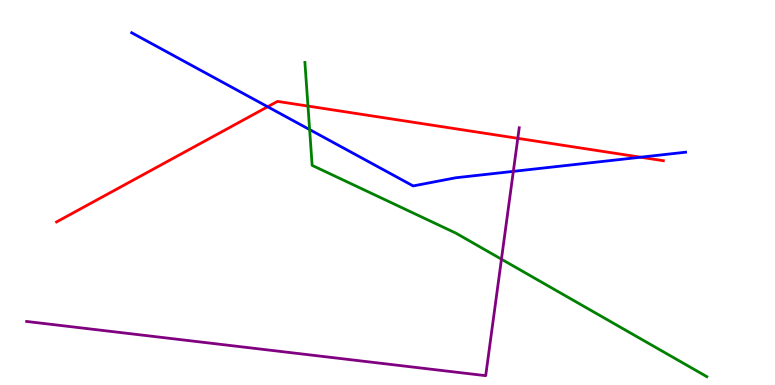[{'lines': ['blue', 'red'], 'intersections': [{'x': 3.45, 'y': 7.23}, {'x': 8.27, 'y': 5.92}]}, {'lines': ['green', 'red'], 'intersections': [{'x': 3.97, 'y': 7.24}]}, {'lines': ['purple', 'red'], 'intersections': [{'x': 6.68, 'y': 6.41}]}, {'lines': ['blue', 'green'], 'intersections': [{'x': 4.0, 'y': 6.63}]}, {'lines': ['blue', 'purple'], 'intersections': [{'x': 6.62, 'y': 5.55}]}, {'lines': ['green', 'purple'], 'intersections': [{'x': 6.47, 'y': 3.27}]}]